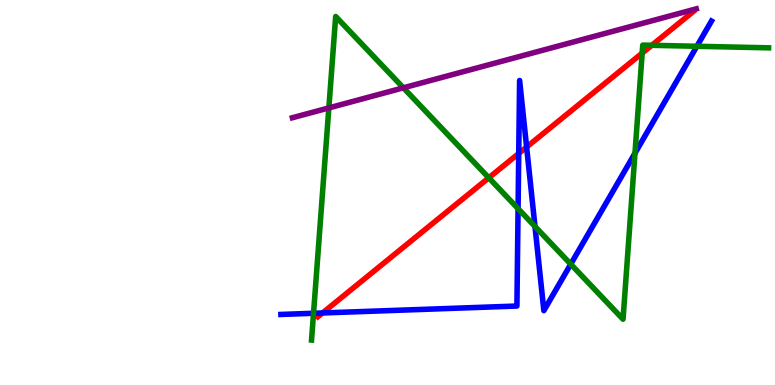[{'lines': ['blue', 'red'], 'intersections': [{'x': 4.16, 'y': 1.87}, {'x': 6.69, 'y': 6.01}, {'x': 6.8, 'y': 6.18}]}, {'lines': ['green', 'red'], 'intersections': [{'x': 6.31, 'y': 5.38}, {'x': 8.29, 'y': 8.62}, {'x': 8.41, 'y': 8.82}]}, {'lines': ['purple', 'red'], 'intersections': []}, {'lines': ['blue', 'green'], 'intersections': [{'x': 4.05, 'y': 1.86}, {'x': 6.68, 'y': 4.58}, {'x': 6.9, 'y': 4.12}, {'x': 7.36, 'y': 3.14}, {'x': 8.19, 'y': 6.02}, {'x': 8.99, 'y': 8.8}]}, {'lines': ['blue', 'purple'], 'intersections': []}, {'lines': ['green', 'purple'], 'intersections': [{'x': 4.24, 'y': 7.2}, {'x': 5.2, 'y': 7.72}]}]